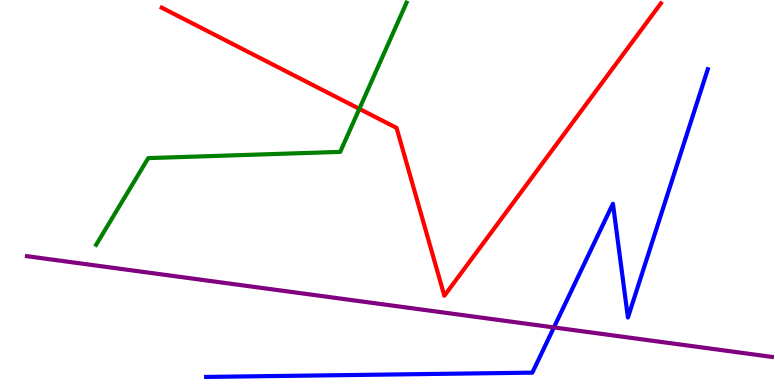[{'lines': ['blue', 'red'], 'intersections': []}, {'lines': ['green', 'red'], 'intersections': [{'x': 4.64, 'y': 7.17}]}, {'lines': ['purple', 'red'], 'intersections': []}, {'lines': ['blue', 'green'], 'intersections': []}, {'lines': ['blue', 'purple'], 'intersections': [{'x': 7.15, 'y': 1.5}]}, {'lines': ['green', 'purple'], 'intersections': []}]